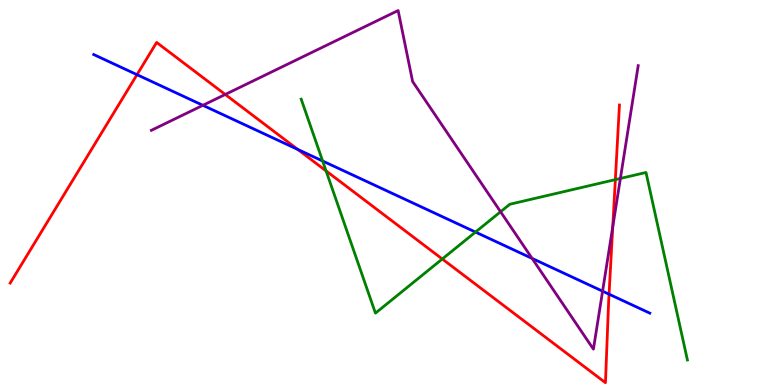[{'lines': ['blue', 'red'], 'intersections': [{'x': 1.77, 'y': 8.06}, {'x': 3.84, 'y': 6.12}, {'x': 7.86, 'y': 2.36}]}, {'lines': ['green', 'red'], 'intersections': [{'x': 4.21, 'y': 5.56}, {'x': 5.71, 'y': 3.27}, {'x': 7.94, 'y': 5.33}]}, {'lines': ['purple', 'red'], 'intersections': [{'x': 2.91, 'y': 7.55}, {'x': 7.91, 'y': 4.11}]}, {'lines': ['blue', 'green'], 'intersections': [{'x': 4.16, 'y': 5.82}, {'x': 6.14, 'y': 3.97}]}, {'lines': ['blue', 'purple'], 'intersections': [{'x': 2.62, 'y': 7.26}, {'x': 6.87, 'y': 3.29}, {'x': 7.78, 'y': 2.44}]}, {'lines': ['green', 'purple'], 'intersections': [{'x': 6.46, 'y': 4.5}, {'x': 8.01, 'y': 5.37}]}]